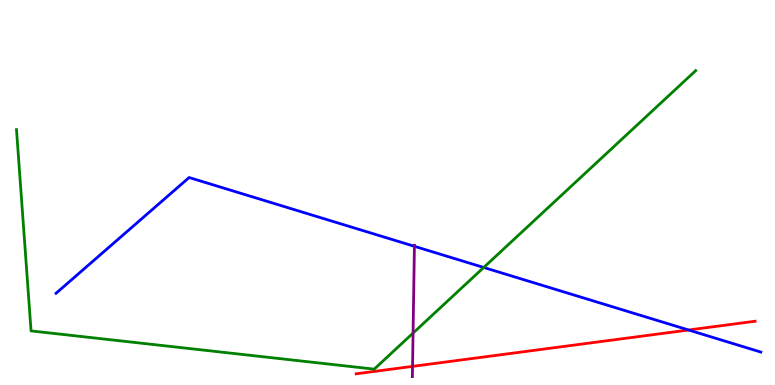[{'lines': ['blue', 'red'], 'intersections': [{'x': 8.88, 'y': 1.43}]}, {'lines': ['green', 'red'], 'intersections': []}, {'lines': ['purple', 'red'], 'intersections': [{'x': 5.32, 'y': 0.484}]}, {'lines': ['blue', 'green'], 'intersections': [{'x': 6.24, 'y': 3.05}]}, {'lines': ['blue', 'purple'], 'intersections': [{'x': 5.35, 'y': 3.6}]}, {'lines': ['green', 'purple'], 'intersections': [{'x': 5.33, 'y': 1.35}]}]